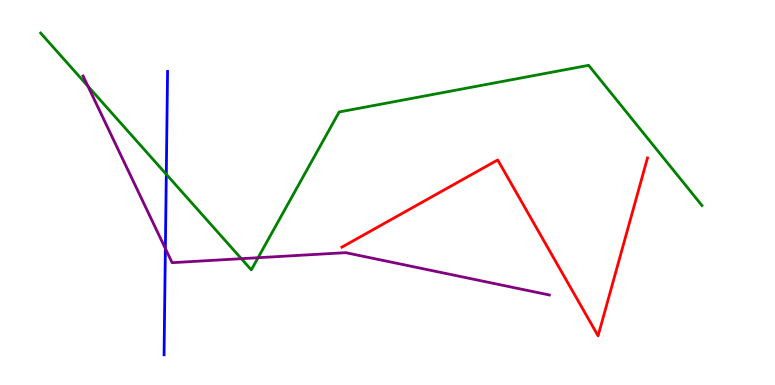[{'lines': ['blue', 'red'], 'intersections': []}, {'lines': ['green', 'red'], 'intersections': []}, {'lines': ['purple', 'red'], 'intersections': []}, {'lines': ['blue', 'green'], 'intersections': [{'x': 2.15, 'y': 5.47}]}, {'lines': ['blue', 'purple'], 'intersections': [{'x': 2.13, 'y': 3.54}]}, {'lines': ['green', 'purple'], 'intersections': [{'x': 1.13, 'y': 7.76}, {'x': 3.11, 'y': 3.28}, {'x': 3.33, 'y': 3.31}]}]